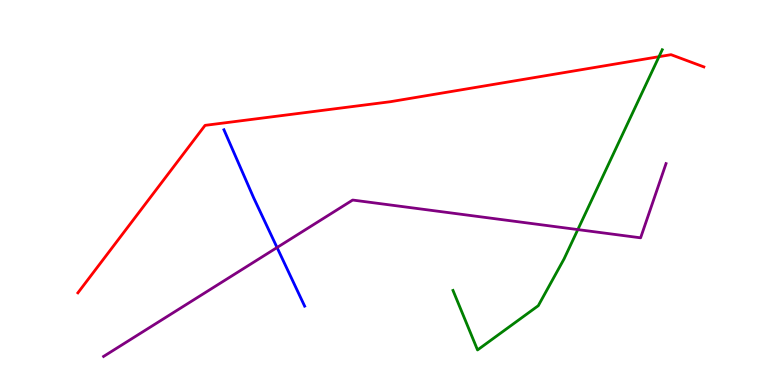[{'lines': ['blue', 'red'], 'intersections': []}, {'lines': ['green', 'red'], 'intersections': [{'x': 8.5, 'y': 8.53}]}, {'lines': ['purple', 'red'], 'intersections': []}, {'lines': ['blue', 'green'], 'intersections': []}, {'lines': ['blue', 'purple'], 'intersections': [{'x': 3.57, 'y': 3.57}]}, {'lines': ['green', 'purple'], 'intersections': [{'x': 7.46, 'y': 4.04}]}]